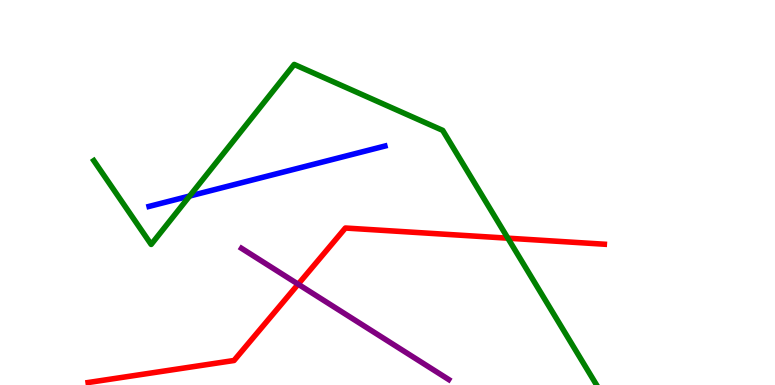[{'lines': ['blue', 'red'], 'intersections': []}, {'lines': ['green', 'red'], 'intersections': [{'x': 6.55, 'y': 3.81}]}, {'lines': ['purple', 'red'], 'intersections': [{'x': 3.85, 'y': 2.62}]}, {'lines': ['blue', 'green'], 'intersections': [{'x': 2.45, 'y': 4.91}]}, {'lines': ['blue', 'purple'], 'intersections': []}, {'lines': ['green', 'purple'], 'intersections': []}]